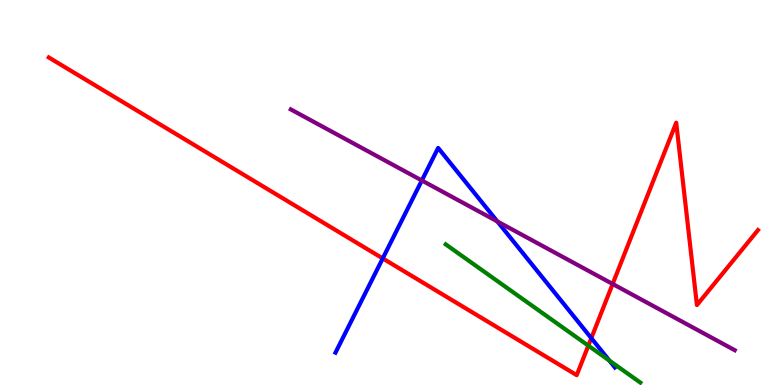[{'lines': ['blue', 'red'], 'intersections': [{'x': 4.94, 'y': 3.29}, {'x': 7.63, 'y': 1.22}]}, {'lines': ['green', 'red'], 'intersections': [{'x': 7.59, 'y': 1.02}]}, {'lines': ['purple', 'red'], 'intersections': [{'x': 7.91, 'y': 2.62}]}, {'lines': ['blue', 'green'], 'intersections': [{'x': 7.86, 'y': 0.633}]}, {'lines': ['blue', 'purple'], 'intersections': [{'x': 5.44, 'y': 5.31}, {'x': 6.42, 'y': 4.25}]}, {'lines': ['green', 'purple'], 'intersections': []}]